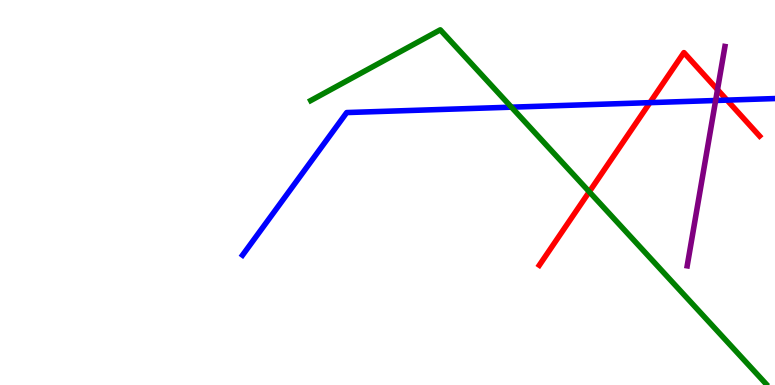[{'lines': ['blue', 'red'], 'intersections': [{'x': 8.39, 'y': 7.33}, {'x': 9.38, 'y': 7.4}]}, {'lines': ['green', 'red'], 'intersections': [{'x': 7.6, 'y': 5.02}]}, {'lines': ['purple', 'red'], 'intersections': [{'x': 9.26, 'y': 7.67}]}, {'lines': ['blue', 'green'], 'intersections': [{'x': 6.6, 'y': 7.22}]}, {'lines': ['blue', 'purple'], 'intersections': [{'x': 9.23, 'y': 7.39}]}, {'lines': ['green', 'purple'], 'intersections': []}]